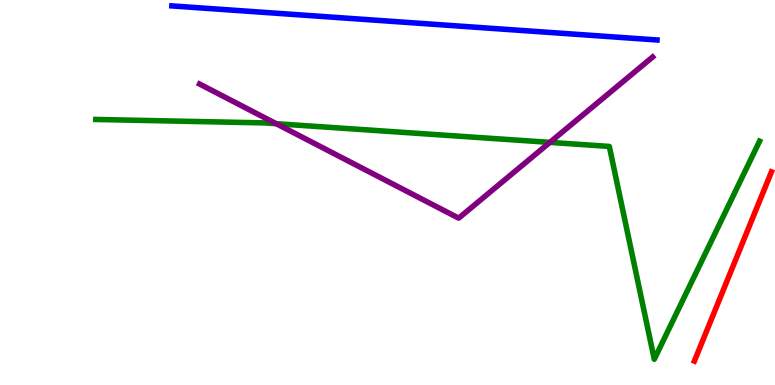[{'lines': ['blue', 'red'], 'intersections': []}, {'lines': ['green', 'red'], 'intersections': []}, {'lines': ['purple', 'red'], 'intersections': []}, {'lines': ['blue', 'green'], 'intersections': []}, {'lines': ['blue', 'purple'], 'intersections': []}, {'lines': ['green', 'purple'], 'intersections': [{'x': 3.56, 'y': 6.79}, {'x': 7.1, 'y': 6.3}]}]